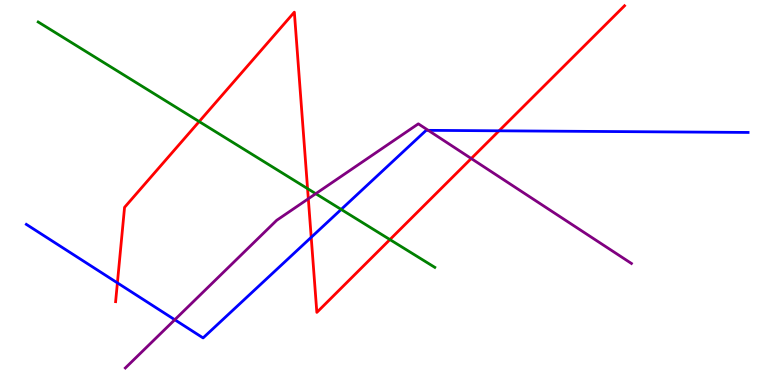[{'lines': ['blue', 'red'], 'intersections': [{'x': 1.51, 'y': 2.65}, {'x': 4.02, 'y': 3.84}, {'x': 6.44, 'y': 6.6}]}, {'lines': ['green', 'red'], 'intersections': [{'x': 2.57, 'y': 6.84}, {'x': 3.97, 'y': 5.1}, {'x': 5.03, 'y': 3.78}]}, {'lines': ['purple', 'red'], 'intersections': [{'x': 3.98, 'y': 4.84}, {'x': 6.08, 'y': 5.88}]}, {'lines': ['blue', 'green'], 'intersections': [{'x': 4.4, 'y': 4.56}]}, {'lines': ['blue', 'purple'], 'intersections': [{'x': 2.26, 'y': 1.7}, {'x': 5.53, 'y': 6.61}]}, {'lines': ['green', 'purple'], 'intersections': [{'x': 4.07, 'y': 4.97}]}]